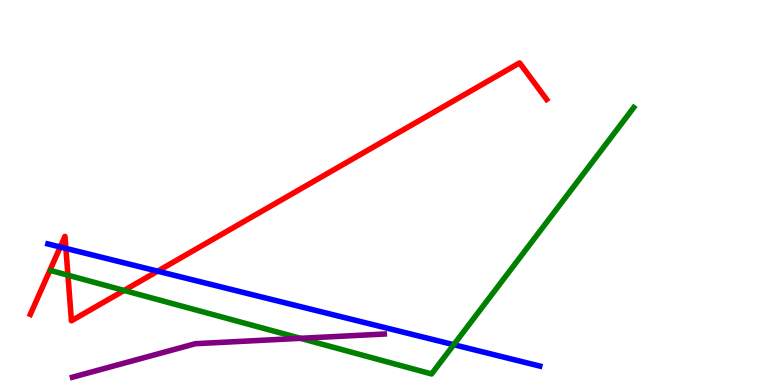[{'lines': ['blue', 'red'], 'intersections': [{'x': 0.778, 'y': 3.58}, {'x': 0.85, 'y': 3.55}, {'x': 2.03, 'y': 2.96}]}, {'lines': ['green', 'red'], 'intersections': [{'x': 0.877, 'y': 2.85}, {'x': 1.6, 'y': 2.46}]}, {'lines': ['purple', 'red'], 'intersections': []}, {'lines': ['blue', 'green'], 'intersections': [{'x': 5.85, 'y': 1.05}]}, {'lines': ['blue', 'purple'], 'intersections': []}, {'lines': ['green', 'purple'], 'intersections': [{'x': 3.88, 'y': 1.21}]}]